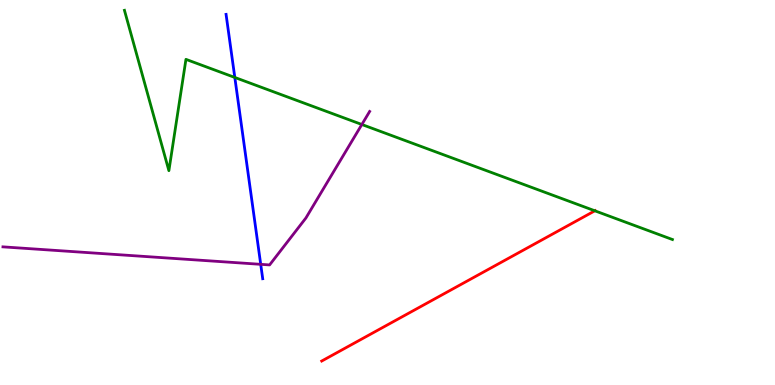[{'lines': ['blue', 'red'], 'intersections': []}, {'lines': ['green', 'red'], 'intersections': [{'x': 7.68, 'y': 4.52}]}, {'lines': ['purple', 'red'], 'intersections': []}, {'lines': ['blue', 'green'], 'intersections': [{'x': 3.03, 'y': 7.99}]}, {'lines': ['blue', 'purple'], 'intersections': [{'x': 3.36, 'y': 3.13}]}, {'lines': ['green', 'purple'], 'intersections': [{'x': 4.67, 'y': 6.77}]}]